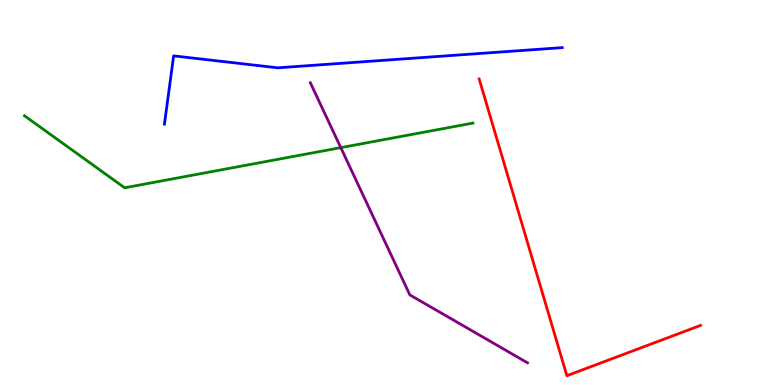[{'lines': ['blue', 'red'], 'intersections': []}, {'lines': ['green', 'red'], 'intersections': []}, {'lines': ['purple', 'red'], 'intersections': []}, {'lines': ['blue', 'green'], 'intersections': []}, {'lines': ['blue', 'purple'], 'intersections': []}, {'lines': ['green', 'purple'], 'intersections': [{'x': 4.4, 'y': 6.17}]}]